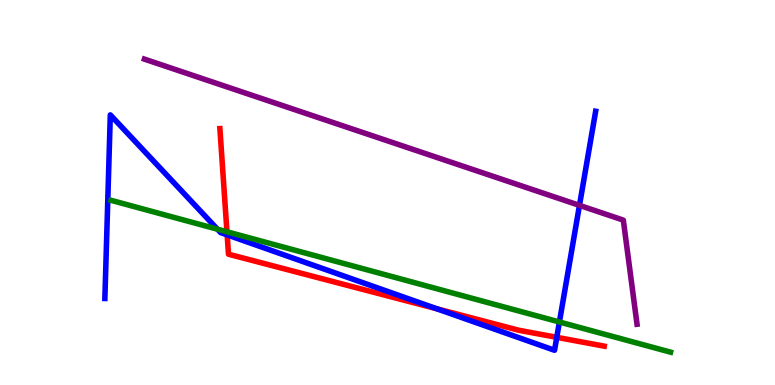[{'lines': ['blue', 'red'], 'intersections': [{'x': 2.93, 'y': 3.9}, {'x': 5.64, 'y': 1.98}, {'x': 7.18, 'y': 1.24}]}, {'lines': ['green', 'red'], 'intersections': [{'x': 2.93, 'y': 3.98}]}, {'lines': ['purple', 'red'], 'intersections': []}, {'lines': ['blue', 'green'], 'intersections': [{'x': 2.81, 'y': 4.05}, {'x': 7.22, 'y': 1.64}]}, {'lines': ['blue', 'purple'], 'intersections': [{'x': 7.48, 'y': 4.67}]}, {'lines': ['green', 'purple'], 'intersections': []}]